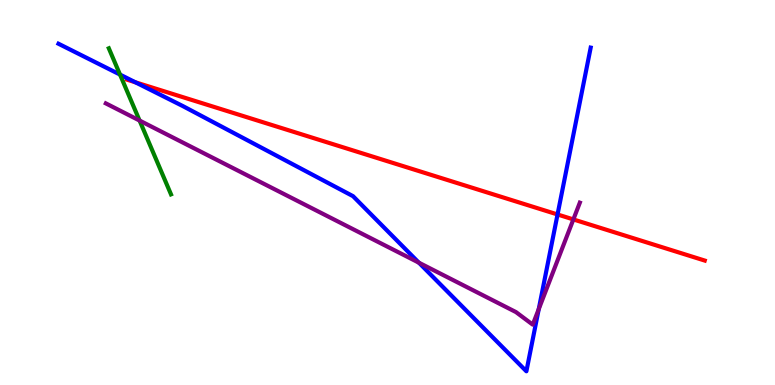[{'lines': ['blue', 'red'], 'intersections': [{'x': 1.75, 'y': 7.86}, {'x': 7.19, 'y': 4.43}]}, {'lines': ['green', 'red'], 'intersections': []}, {'lines': ['purple', 'red'], 'intersections': [{'x': 7.4, 'y': 4.3}]}, {'lines': ['blue', 'green'], 'intersections': [{'x': 1.55, 'y': 8.06}]}, {'lines': ['blue', 'purple'], 'intersections': [{'x': 5.4, 'y': 3.18}, {'x': 6.95, 'y': 1.97}]}, {'lines': ['green', 'purple'], 'intersections': [{'x': 1.8, 'y': 6.87}]}]